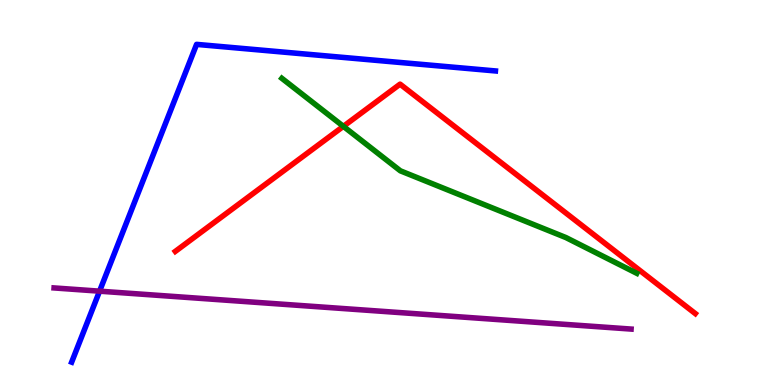[{'lines': ['blue', 'red'], 'intersections': []}, {'lines': ['green', 'red'], 'intersections': [{'x': 4.43, 'y': 6.72}]}, {'lines': ['purple', 'red'], 'intersections': []}, {'lines': ['blue', 'green'], 'intersections': []}, {'lines': ['blue', 'purple'], 'intersections': [{'x': 1.28, 'y': 2.44}]}, {'lines': ['green', 'purple'], 'intersections': []}]